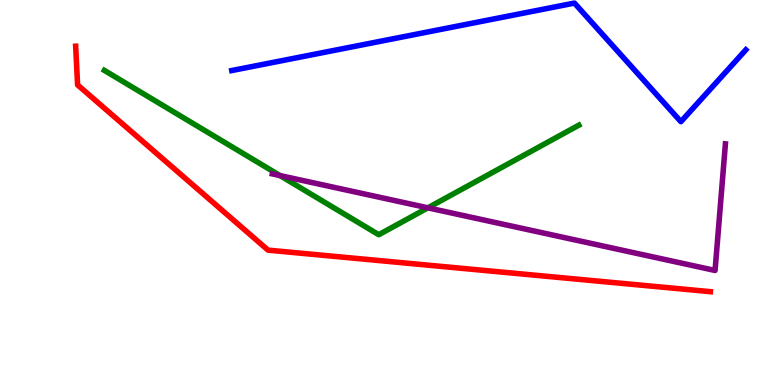[{'lines': ['blue', 'red'], 'intersections': []}, {'lines': ['green', 'red'], 'intersections': []}, {'lines': ['purple', 'red'], 'intersections': []}, {'lines': ['blue', 'green'], 'intersections': []}, {'lines': ['blue', 'purple'], 'intersections': []}, {'lines': ['green', 'purple'], 'intersections': [{'x': 3.61, 'y': 5.44}, {'x': 5.52, 'y': 4.6}]}]